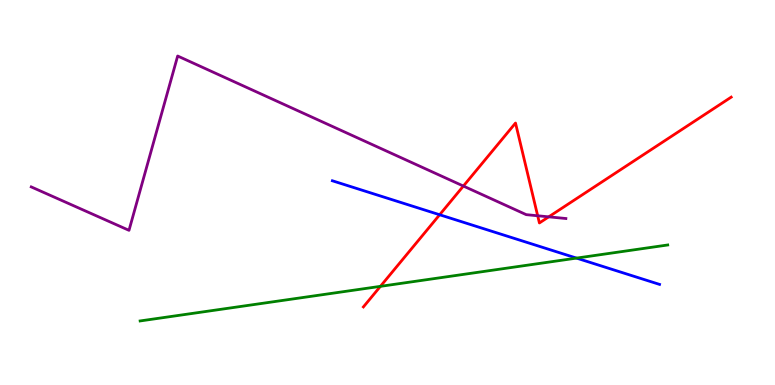[{'lines': ['blue', 'red'], 'intersections': [{'x': 5.67, 'y': 4.42}]}, {'lines': ['green', 'red'], 'intersections': [{'x': 4.91, 'y': 2.56}]}, {'lines': ['purple', 'red'], 'intersections': [{'x': 5.98, 'y': 5.17}, {'x': 6.94, 'y': 4.4}, {'x': 7.08, 'y': 4.37}]}, {'lines': ['blue', 'green'], 'intersections': [{'x': 7.44, 'y': 3.3}]}, {'lines': ['blue', 'purple'], 'intersections': []}, {'lines': ['green', 'purple'], 'intersections': []}]